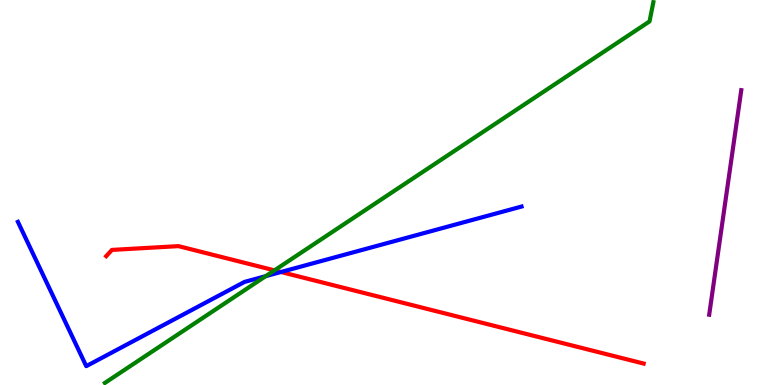[{'lines': ['blue', 'red'], 'intersections': [{'x': 3.63, 'y': 2.94}]}, {'lines': ['green', 'red'], 'intersections': [{'x': 3.54, 'y': 2.98}]}, {'lines': ['purple', 'red'], 'intersections': []}, {'lines': ['blue', 'green'], 'intersections': [{'x': 3.43, 'y': 2.83}]}, {'lines': ['blue', 'purple'], 'intersections': []}, {'lines': ['green', 'purple'], 'intersections': []}]